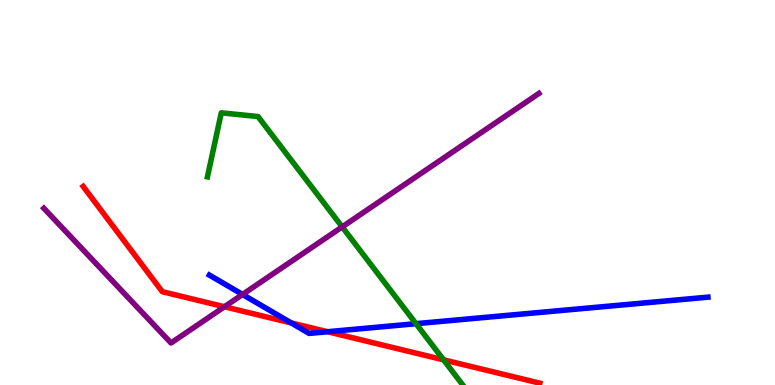[{'lines': ['blue', 'red'], 'intersections': [{'x': 3.76, 'y': 1.61}, {'x': 4.23, 'y': 1.38}]}, {'lines': ['green', 'red'], 'intersections': [{'x': 5.72, 'y': 0.654}]}, {'lines': ['purple', 'red'], 'intersections': [{'x': 2.9, 'y': 2.03}]}, {'lines': ['blue', 'green'], 'intersections': [{'x': 5.37, 'y': 1.59}]}, {'lines': ['blue', 'purple'], 'intersections': [{'x': 3.13, 'y': 2.35}]}, {'lines': ['green', 'purple'], 'intersections': [{'x': 4.42, 'y': 4.11}]}]